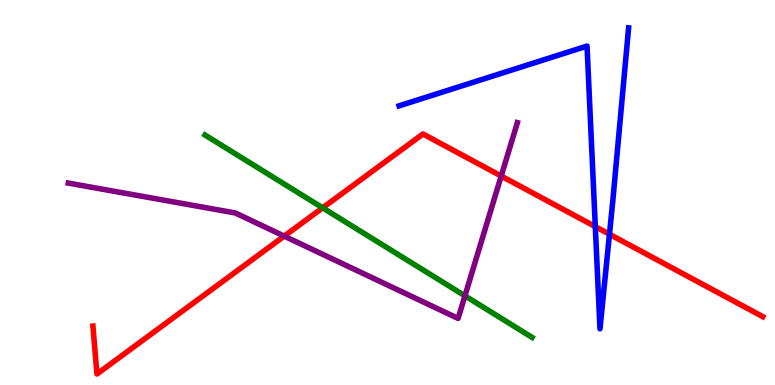[{'lines': ['blue', 'red'], 'intersections': [{'x': 7.68, 'y': 4.11}, {'x': 7.86, 'y': 3.92}]}, {'lines': ['green', 'red'], 'intersections': [{'x': 4.16, 'y': 4.6}]}, {'lines': ['purple', 'red'], 'intersections': [{'x': 3.67, 'y': 3.87}, {'x': 6.47, 'y': 5.43}]}, {'lines': ['blue', 'green'], 'intersections': []}, {'lines': ['blue', 'purple'], 'intersections': []}, {'lines': ['green', 'purple'], 'intersections': [{'x': 6.0, 'y': 2.32}]}]